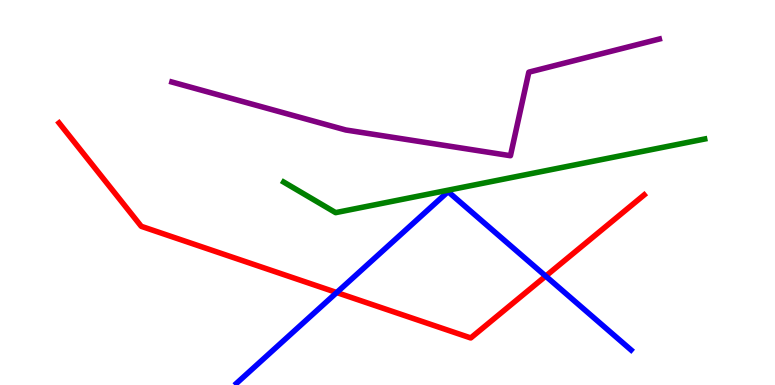[{'lines': ['blue', 'red'], 'intersections': [{'x': 4.34, 'y': 2.4}, {'x': 7.04, 'y': 2.83}]}, {'lines': ['green', 'red'], 'intersections': []}, {'lines': ['purple', 'red'], 'intersections': []}, {'lines': ['blue', 'green'], 'intersections': []}, {'lines': ['blue', 'purple'], 'intersections': []}, {'lines': ['green', 'purple'], 'intersections': []}]